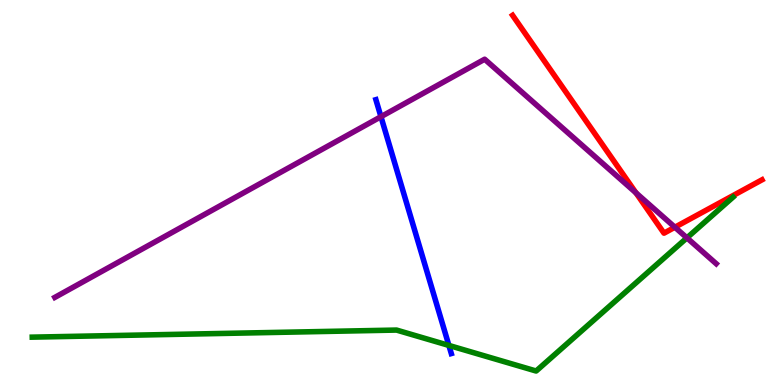[{'lines': ['blue', 'red'], 'intersections': []}, {'lines': ['green', 'red'], 'intersections': []}, {'lines': ['purple', 'red'], 'intersections': [{'x': 8.21, 'y': 4.99}, {'x': 8.71, 'y': 4.1}]}, {'lines': ['blue', 'green'], 'intersections': [{'x': 5.79, 'y': 1.03}]}, {'lines': ['blue', 'purple'], 'intersections': [{'x': 4.92, 'y': 6.97}]}, {'lines': ['green', 'purple'], 'intersections': [{'x': 8.86, 'y': 3.82}]}]